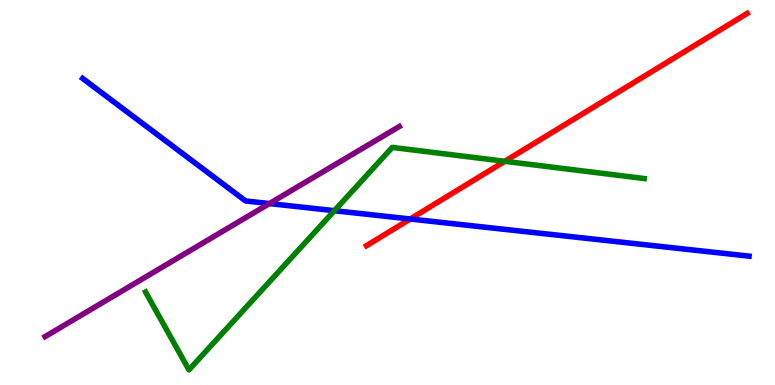[{'lines': ['blue', 'red'], 'intersections': [{'x': 5.29, 'y': 4.31}]}, {'lines': ['green', 'red'], 'intersections': [{'x': 6.51, 'y': 5.81}]}, {'lines': ['purple', 'red'], 'intersections': []}, {'lines': ['blue', 'green'], 'intersections': [{'x': 4.32, 'y': 4.53}]}, {'lines': ['blue', 'purple'], 'intersections': [{'x': 3.48, 'y': 4.71}]}, {'lines': ['green', 'purple'], 'intersections': []}]